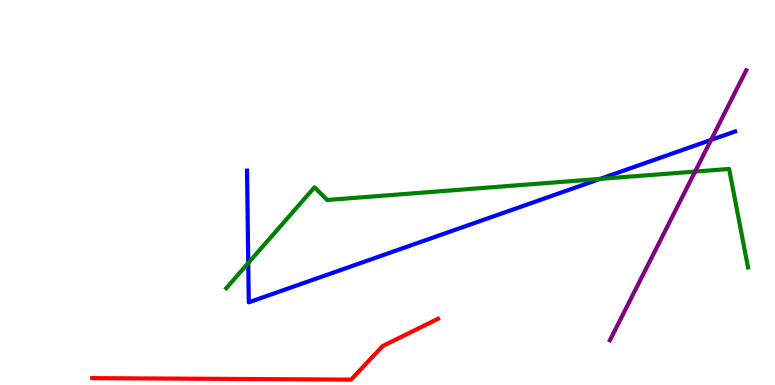[{'lines': ['blue', 'red'], 'intersections': []}, {'lines': ['green', 'red'], 'intersections': []}, {'lines': ['purple', 'red'], 'intersections': []}, {'lines': ['blue', 'green'], 'intersections': [{'x': 3.2, 'y': 3.17}, {'x': 7.74, 'y': 5.35}]}, {'lines': ['blue', 'purple'], 'intersections': [{'x': 9.18, 'y': 6.37}]}, {'lines': ['green', 'purple'], 'intersections': [{'x': 8.97, 'y': 5.54}]}]